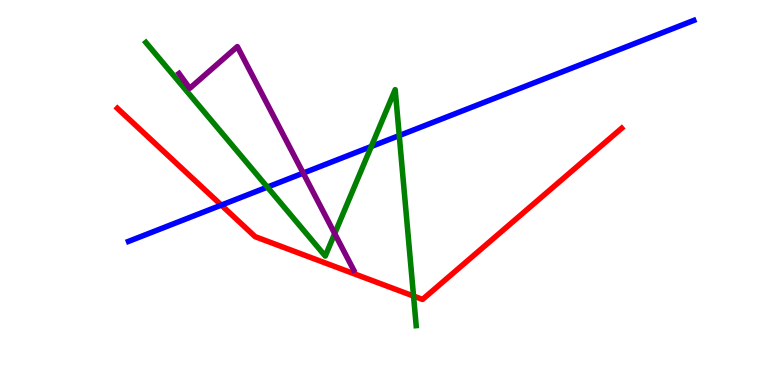[{'lines': ['blue', 'red'], 'intersections': [{'x': 2.86, 'y': 4.67}]}, {'lines': ['green', 'red'], 'intersections': [{'x': 5.34, 'y': 2.31}]}, {'lines': ['purple', 'red'], 'intersections': []}, {'lines': ['blue', 'green'], 'intersections': [{'x': 3.45, 'y': 5.14}, {'x': 4.79, 'y': 6.2}, {'x': 5.15, 'y': 6.48}]}, {'lines': ['blue', 'purple'], 'intersections': [{'x': 3.91, 'y': 5.5}]}, {'lines': ['green', 'purple'], 'intersections': [{'x': 4.32, 'y': 3.93}]}]